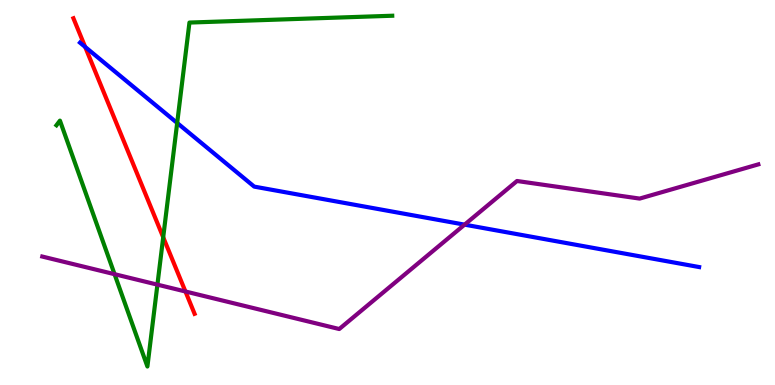[{'lines': ['blue', 'red'], 'intersections': [{'x': 1.1, 'y': 8.78}]}, {'lines': ['green', 'red'], 'intersections': [{'x': 2.11, 'y': 3.84}]}, {'lines': ['purple', 'red'], 'intersections': [{'x': 2.39, 'y': 2.43}]}, {'lines': ['blue', 'green'], 'intersections': [{'x': 2.29, 'y': 6.81}]}, {'lines': ['blue', 'purple'], 'intersections': [{'x': 5.99, 'y': 4.16}]}, {'lines': ['green', 'purple'], 'intersections': [{'x': 1.48, 'y': 2.88}, {'x': 2.03, 'y': 2.61}]}]